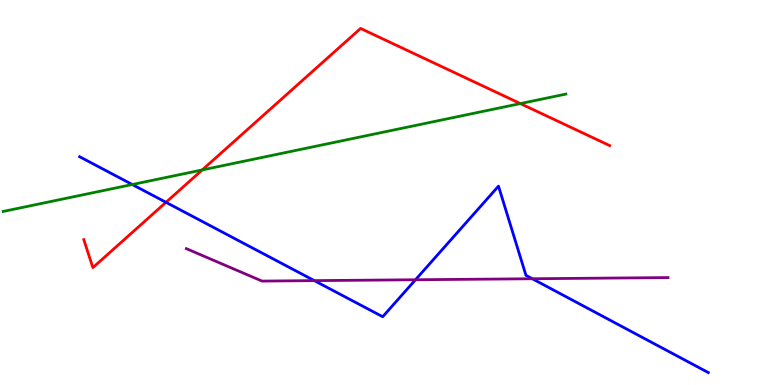[{'lines': ['blue', 'red'], 'intersections': [{'x': 2.14, 'y': 4.75}]}, {'lines': ['green', 'red'], 'intersections': [{'x': 2.61, 'y': 5.59}, {'x': 6.71, 'y': 7.31}]}, {'lines': ['purple', 'red'], 'intersections': []}, {'lines': ['blue', 'green'], 'intersections': [{'x': 1.71, 'y': 5.21}]}, {'lines': ['blue', 'purple'], 'intersections': [{'x': 4.06, 'y': 2.71}, {'x': 5.36, 'y': 2.73}, {'x': 6.87, 'y': 2.76}]}, {'lines': ['green', 'purple'], 'intersections': []}]